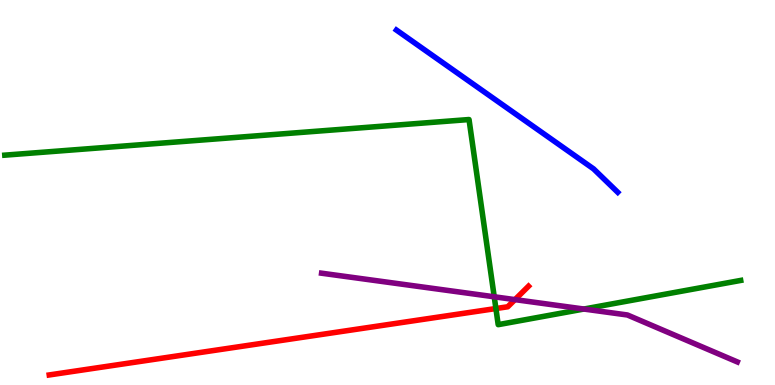[{'lines': ['blue', 'red'], 'intersections': []}, {'lines': ['green', 'red'], 'intersections': [{'x': 6.4, 'y': 1.99}]}, {'lines': ['purple', 'red'], 'intersections': [{'x': 6.64, 'y': 2.22}]}, {'lines': ['blue', 'green'], 'intersections': []}, {'lines': ['blue', 'purple'], 'intersections': []}, {'lines': ['green', 'purple'], 'intersections': [{'x': 6.38, 'y': 2.29}, {'x': 7.53, 'y': 1.97}]}]